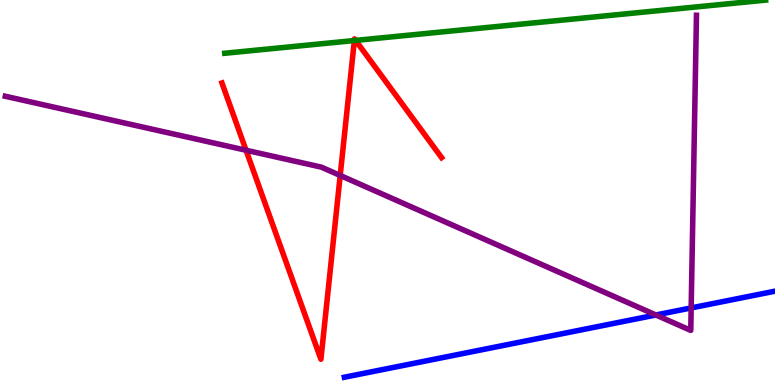[{'lines': ['blue', 'red'], 'intersections': []}, {'lines': ['green', 'red'], 'intersections': [{'x': 4.57, 'y': 8.95}, {'x': 4.59, 'y': 8.95}]}, {'lines': ['purple', 'red'], 'intersections': [{'x': 3.17, 'y': 6.1}, {'x': 4.39, 'y': 5.44}]}, {'lines': ['blue', 'green'], 'intersections': []}, {'lines': ['blue', 'purple'], 'intersections': [{'x': 8.46, 'y': 1.82}, {'x': 8.92, 'y': 2.0}]}, {'lines': ['green', 'purple'], 'intersections': []}]